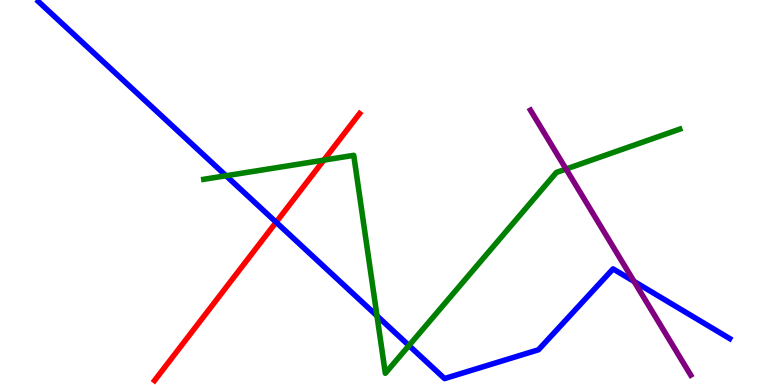[{'lines': ['blue', 'red'], 'intersections': [{'x': 3.56, 'y': 4.23}]}, {'lines': ['green', 'red'], 'intersections': [{'x': 4.18, 'y': 5.84}]}, {'lines': ['purple', 'red'], 'intersections': []}, {'lines': ['blue', 'green'], 'intersections': [{'x': 2.92, 'y': 5.44}, {'x': 4.86, 'y': 1.8}, {'x': 5.28, 'y': 1.03}]}, {'lines': ['blue', 'purple'], 'intersections': [{'x': 8.18, 'y': 2.69}]}, {'lines': ['green', 'purple'], 'intersections': [{'x': 7.3, 'y': 5.61}]}]